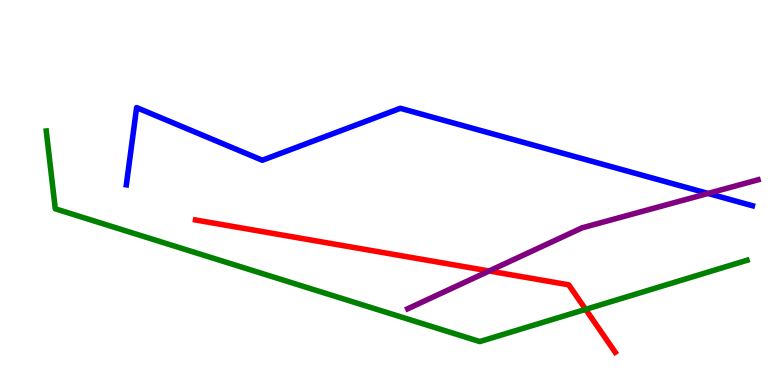[{'lines': ['blue', 'red'], 'intersections': []}, {'lines': ['green', 'red'], 'intersections': [{'x': 7.56, 'y': 1.96}]}, {'lines': ['purple', 'red'], 'intersections': [{'x': 6.31, 'y': 2.96}]}, {'lines': ['blue', 'green'], 'intersections': []}, {'lines': ['blue', 'purple'], 'intersections': [{'x': 9.14, 'y': 4.98}]}, {'lines': ['green', 'purple'], 'intersections': []}]